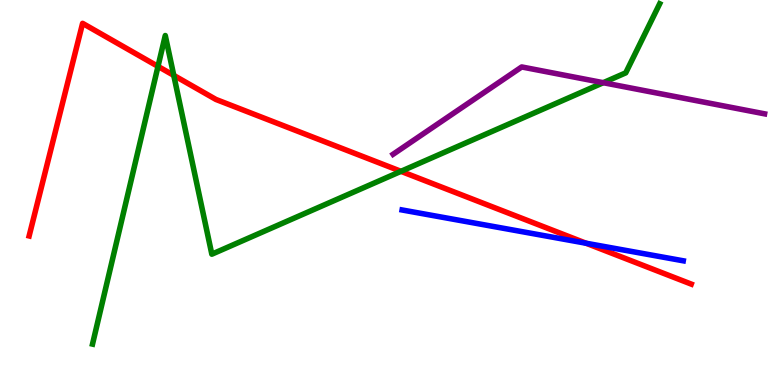[{'lines': ['blue', 'red'], 'intersections': [{'x': 7.56, 'y': 3.68}]}, {'lines': ['green', 'red'], 'intersections': [{'x': 2.04, 'y': 8.28}, {'x': 2.24, 'y': 8.04}, {'x': 5.17, 'y': 5.55}]}, {'lines': ['purple', 'red'], 'intersections': []}, {'lines': ['blue', 'green'], 'intersections': []}, {'lines': ['blue', 'purple'], 'intersections': []}, {'lines': ['green', 'purple'], 'intersections': [{'x': 7.78, 'y': 7.85}]}]